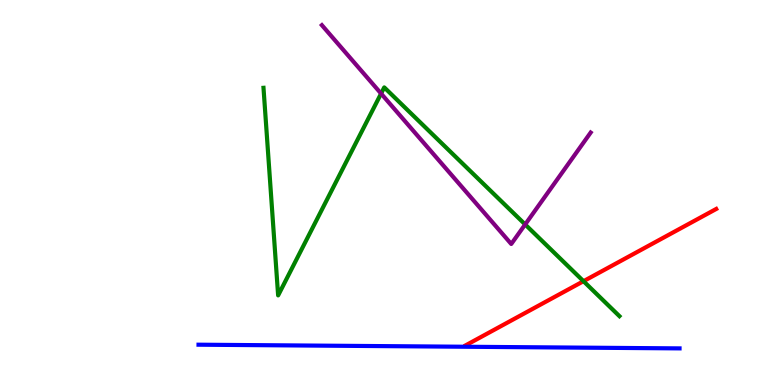[{'lines': ['blue', 'red'], 'intersections': []}, {'lines': ['green', 'red'], 'intersections': [{'x': 7.53, 'y': 2.7}]}, {'lines': ['purple', 'red'], 'intersections': []}, {'lines': ['blue', 'green'], 'intersections': []}, {'lines': ['blue', 'purple'], 'intersections': []}, {'lines': ['green', 'purple'], 'intersections': [{'x': 4.92, 'y': 7.57}, {'x': 6.78, 'y': 4.17}]}]